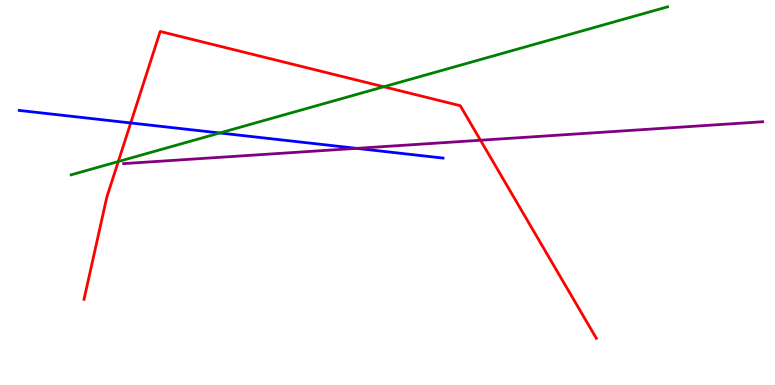[{'lines': ['blue', 'red'], 'intersections': [{'x': 1.69, 'y': 6.81}]}, {'lines': ['green', 'red'], 'intersections': [{'x': 1.53, 'y': 5.8}, {'x': 4.95, 'y': 7.75}]}, {'lines': ['purple', 'red'], 'intersections': [{'x': 6.2, 'y': 6.36}]}, {'lines': ['blue', 'green'], 'intersections': [{'x': 2.84, 'y': 6.55}]}, {'lines': ['blue', 'purple'], 'intersections': [{'x': 4.6, 'y': 6.15}]}, {'lines': ['green', 'purple'], 'intersections': []}]